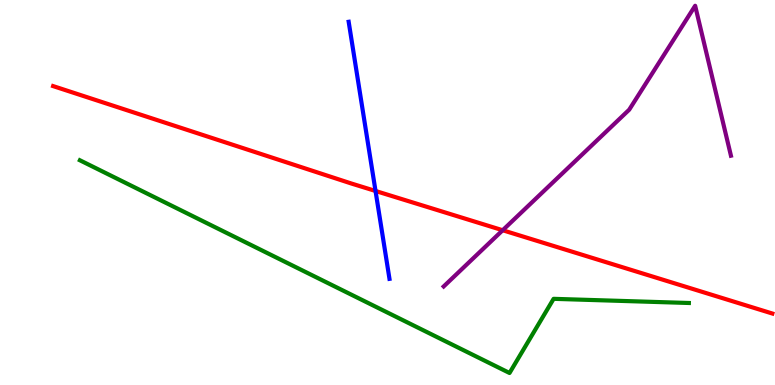[{'lines': ['blue', 'red'], 'intersections': [{'x': 4.85, 'y': 5.04}]}, {'lines': ['green', 'red'], 'intersections': []}, {'lines': ['purple', 'red'], 'intersections': [{'x': 6.49, 'y': 4.02}]}, {'lines': ['blue', 'green'], 'intersections': []}, {'lines': ['blue', 'purple'], 'intersections': []}, {'lines': ['green', 'purple'], 'intersections': []}]